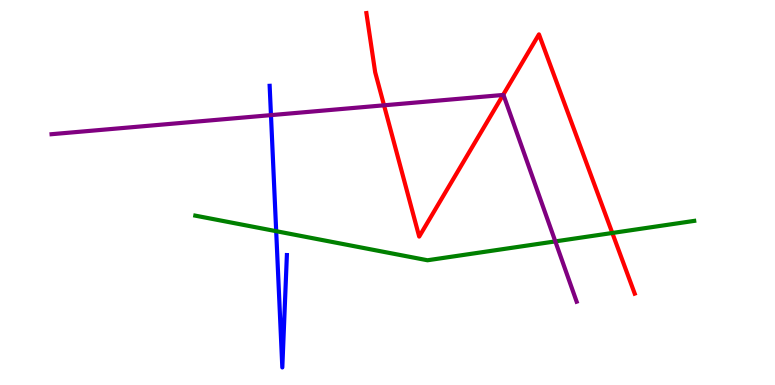[{'lines': ['blue', 'red'], 'intersections': []}, {'lines': ['green', 'red'], 'intersections': [{'x': 7.9, 'y': 3.95}]}, {'lines': ['purple', 'red'], 'intersections': [{'x': 4.96, 'y': 7.26}, {'x': 6.49, 'y': 7.53}]}, {'lines': ['blue', 'green'], 'intersections': [{'x': 3.56, 'y': 4.0}]}, {'lines': ['blue', 'purple'], 'intersections': [{'x': 3.5, 'y': 7.01}]}, {'lines': ['green', 'purple'], 'intersections': [{'x': 7.17, 'y': 3.73}]}]